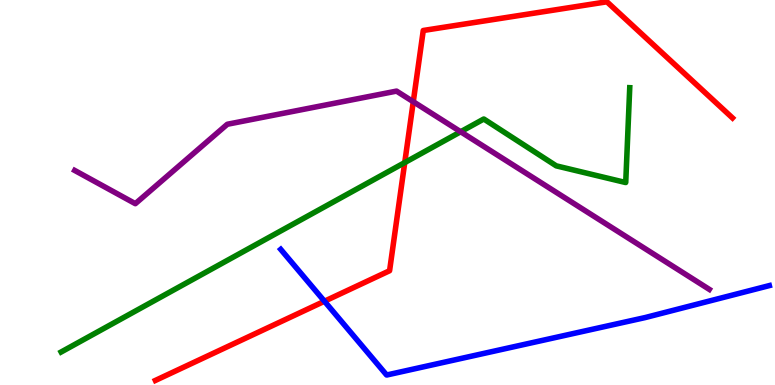[{'lines': ['blue', 'red'], 'intersections': [{'x': 4.19, 'y': 2.18}]}, {'lines': ['green', 'red'], 'intersections': [{'x': 5.22, 'y': 5.78}]}, {'lines': ['purple', 'red'], 'intersections': [{'x': 5.33, 'y': 7.36}]}, {'lines': ['blue', 'green'], 'intersections': []}, {'lines': ['blue', 'purple'], 'intersections': []}, {'lines': ['green', 'purple'], 'intersections': [{'x': 5.94, 'y': 6.58}]}]